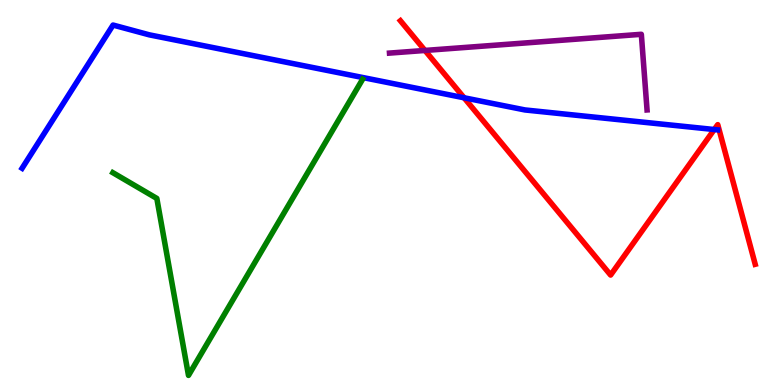[{'lines': ['blue', 'red'], 'intersections': [{'x': 5.99, 'y': 7.46}, {'x': 9.22, 'y': 6.64}]}, {'lines': ['green', 'red'], 'intersections': []}, {'lines': ['purple', 'red'], 'intersections': [{'x': 5.48, 'y': 8.69}]}, {'lines': ['blue', 'green'], 'intersections': []}, {'lines': ['blue', 'purple'], 'intersections': []}, {'lines': ['green', 'purple'], 'intersections': []}]